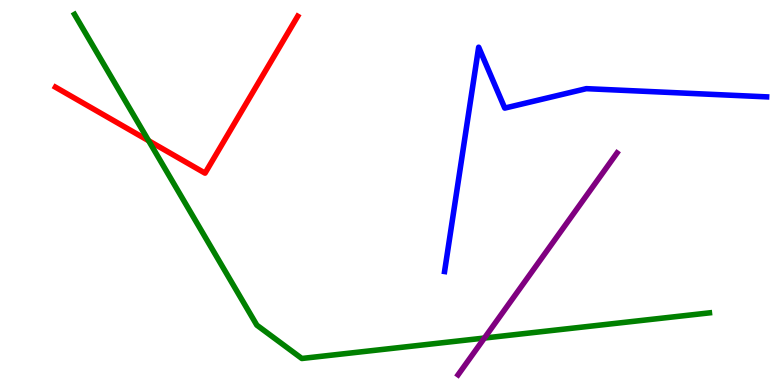[{'lines': ['blue', 'red'], 'intersections': []}, {'lines': ['green', 'red'], 'intersections': [{'x': 1.92, 'y': 6.34}]}, {'lines': ['purple', 'red'], 'intersections': []}, {'lines': ['blue', 'green'], 'intersections': []}, {'lines': ['blue', 'purple'], 'intersections': []}, {'lines': ['green', 'purple'], 'intersections': [{'x': 6.25, 'y': 1.22}]}]